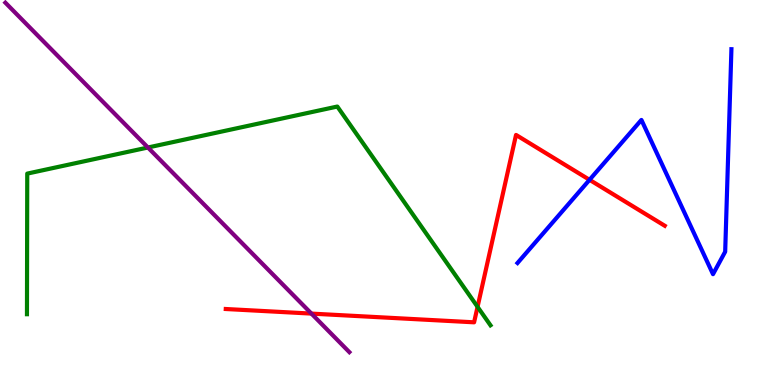[{'lines': ['blue', 'red'], 'intersections': [{'x': 7.61, 'y': 5.33}]}, {'lines': ['green', 'red'], 'intersections': [{'x': 6.16, 'y': 2.03}]}, {'lines': ['purple', 'red'], 'intersections': [{'x': 4.02, 'y': 1.85}]}, {'lines': ['blue', 'green'], 'intersections': []}, {'lines': ['blue', 'purple'], 'intersections': []}, {'lines': ['green', 'purple'], 'intersections': [{'x': 1.91, 'y': 6.17}]}]